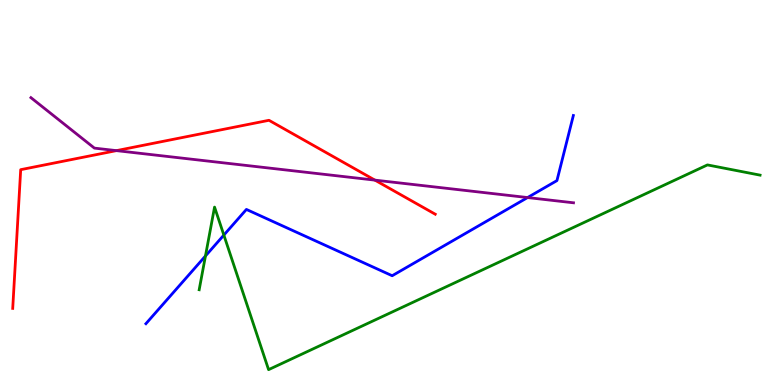[{'lines': ['blue', 'red'], 'intersections': []}, {'lines': ['green', 'red'], 'intersections': []}, {'lines': ['purple', 'red'], 'intersections': [{'x': 1.5, 'y': 6.09}, {'x': 4.84, 'y': 5.32}]}, {'lines': ['blue', 'green'], 'intersections': [{'x': 2.65, 'y': 3.35}, {'x': 2.89, 'y': 3.89}]}, {'lines': ['blue', 'purple'], 'intersections': [{'x': 6.81, 'y': 4.87}]}, {'lines': ['green', 'purple'], 'intersections': []}]